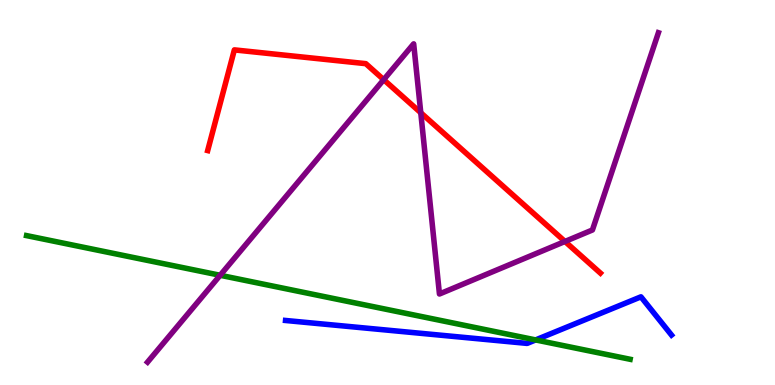[{'lines': ['blue', 'red'], 'intersections': []}, {'lines': ['green', 'red'], 'intersections': []}, {'lines': ['purple', 'red'], 'intersections': [{'x': 4.95, 'y': 7.93}, {'x': 5.43, 'y': 7.07}, {'x': 7.29, 'y': 3.73}]}, {'lines': ['blue', 'green'], 'intersections': [{'x': 6.91, 'y': 1.17}]}, {'lines': ['blue', 'purple'], 'intersections': []}, {'lines': ['green', 'purple'], 'intersections': [{'x': 2.84, 'y': 2.85}]}]